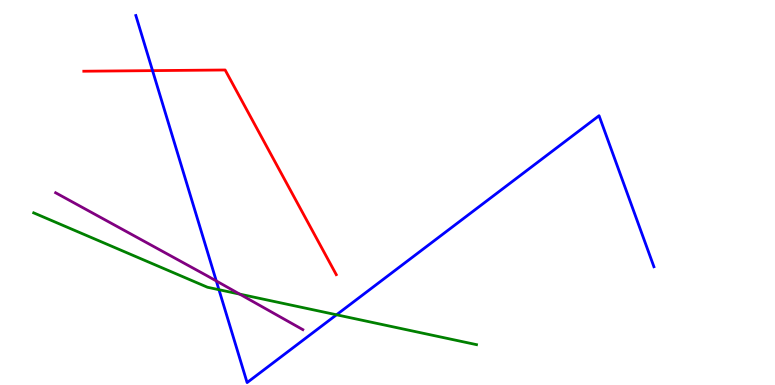[{'lines': ['blue', 'red'], 'intersections': [{'x': 1.97, 'y': 8.17}]}, {'lines': ['green', 'red'], 'intersections': []}, {'lines': ['purple', 'red'], 'intersections': []}, {'lines': ['blue', 'green'], 'intersections': [{'x': 2.83, 'y': 2.48}, {'x': 4.34, 'y': 1.82}]}, {'lines': ['blue', 'purple'], 'intersections': [{'x': 2.79, 'y': 2.7}]}, {'lines': ['green', 'purple'], 'intersections': [{'x': 3.09, 'y': 2.36}]}]